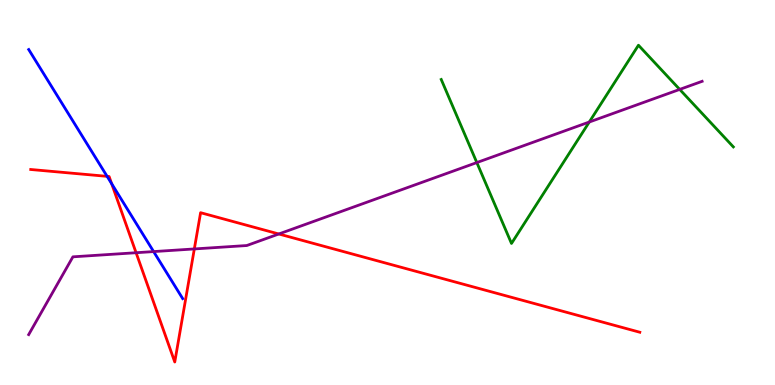[{'lines': ['blue', 'red'], 'intersections': [{'x': 1.38, 'y': 5.42}, {'x': 1.44, 'y': 5.23}]}, {'lines': ['green', 'red'], 'intersections': []}, {'lines': ['purple', 'red'], 'intersections': [{'x': 1.76, 'y': 3.44}, {'x': 2.51, 'y': 3.53}, {'x': 3.6, 'y': 3.92}]}, {'lines': ['blue', 'green'], 'intersections': []}, {'lines': ['blue', 'purple'], 'intersections': [{'x': 1.98, 'y': 3.47}]}, {'lines': ['green', 'purple'], 'intersections': [{'x': 6.15, 'y': 5.78}, {'x': 7.6, 'y': 6.83}, {'x': 8.77, 'y': 7.68}]}]